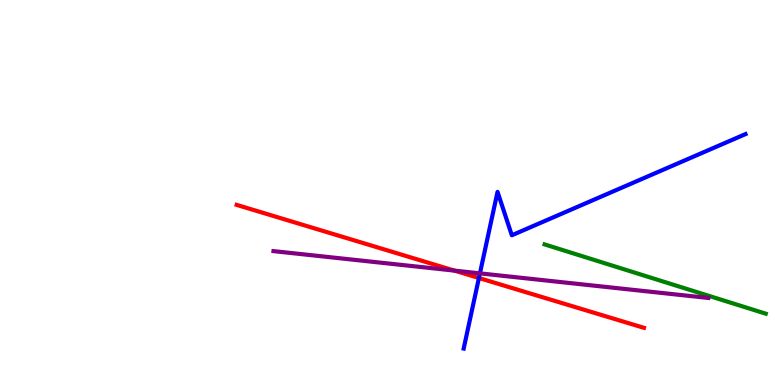[{'lines': ['blue', 'red'], 'intersections': [{'x': 6.18, 'y': 2.78}]}, {'lines': ['green', 'red'], 'intersections': []}, {'lines': ['purple', 'red'], 'intersections': [{'x': 5.86, 'y': 2.97}]}, {'lines': ['blue', 'green'], 'intersections': []}, {'lines': ['blue', 'purple'], 'intersections': [{'x': 6.19, 'y': 2.9}]}, {'lines': ['green', 'purple'], 'intersections': []}]